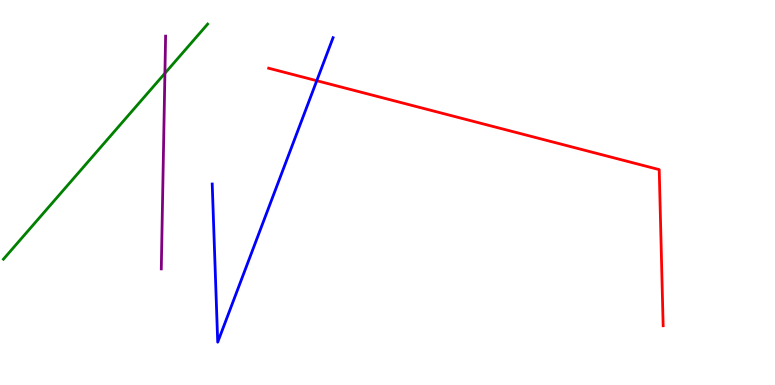[{'lines': ['blue', 'red'], 'intersections': [{'x': 4.09, 'y': 7.9}]}, {'lines': ['green', 'red'], 'intersections': []}, {'lines': ['purple', 'red'], 'intersections': []}, {'lines': ['blue', 'green'], 'intersections': []}, {'lines': ['blue', 'purple'], 'intersections': []}, {'lines': ['green', 'purple'], 'intersections': [{'x': 2.13, 'y': 8.1}]}]